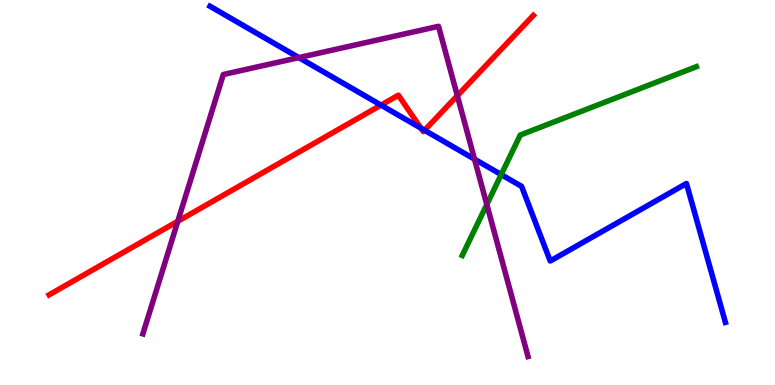[{'lines': ['blue', 'red'], 'intersections': [{'x': 4.92, 'y': 7.27}, {'x': 5.43, 'y': 6.67}, {'x': 5.48, 'y': 6.62}]}, {'lines': ['green', 'red'], 'intersections': []}, {'lines': ['purple', 'red'], 'intersections': [{'x': 2.29, 'y': 4.25}, {'x': 5.9, 'y': 7.51}]}, {'lines': ['blue', 'green'], 'intersections': [{'x': 6.47, 'y': 5.47}]}, {'lines': ['blue', 'purple'], 'intersections': [{'x': 3.86, 'y': 8.5}, {'x': 6.12, 'y': 5.87}]}, {'lines': ['green', 'purple'], 'intersections': [{'x': 6.28, 'y': 4.69}]}]